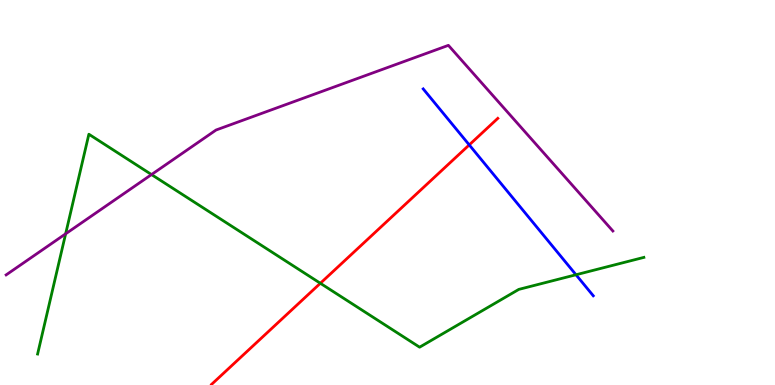[{'lines': ['blue', 'red'], 'intersections': [{'x': 6.05, 'y': 6.24}]}, {'lines': ['green', 'red'], 'intersections': [{'x': 4.13, 'y': 2.64}]}, {'lines': ['purple', 'red'], 'intersections': []}, {'lines': ['blue', 'green'], 'intersections': [{'x': 7.43, 'y': 2.86}]}, {'lines': ['blue', 'purple'], 'intersections': []}, {'lines': ['green', 'purple'], 'intersections': [{'x': 0.847, 'y': 3.93}, {'x': 1.95, 'y': 5.47}]}]